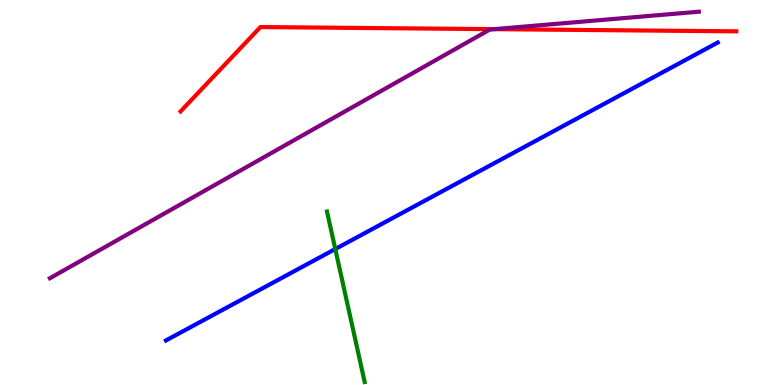[{'lines': ['blue', 'red'], 'intersections': []}, {'lines': ['green', 'red'], 'intersections': []}, {'lines': ['purple', 'red'], 'intersections': [{'x': 6.37, 'y': 9.24}]}, {'lines': ['blue', 'green'], 'intersections': [{'x': 4.33, 'y': 3.53}]}, {'lines': ['blue', 'purple'], 'intersections': []}, {'lines': ['green', 'purple'], 'intersections': []}]